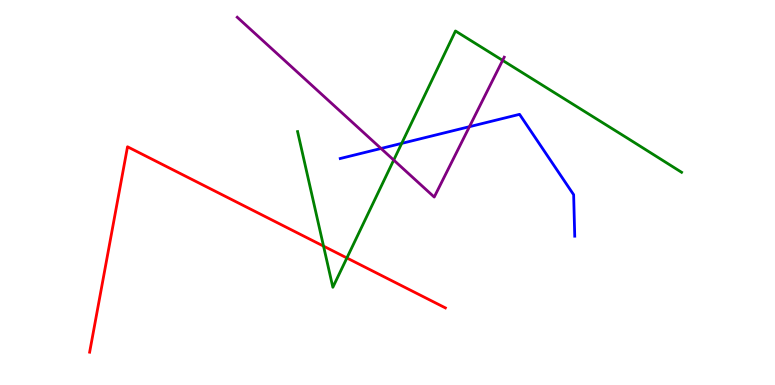[{'lines': ['blue', 'red'], 'intersections': []}, {'lines': ['green', 'red'], 'intersections': [{'x': 4.17, 'y': 3.61}, {'x': 4.48, 'y': 3.3}]}, {'lines': ['purple', 'red'], 'intersections': []}, {'lines': ['blue', 'green'], 'intersections': [{'x': 5.18, 'y': 6.28}]}, {'lines': ['blue', 'purple'], 'intersections': [{'x': 4.92, 'y': 6.14}, {'x': 6.06, 'y': 6.71}]}, {'lines': ['green', 'purple'], 'intersections': [{'x': 5.08, 'y': 5.84}, {'x': 6.49, 'y': 8.43}]}]